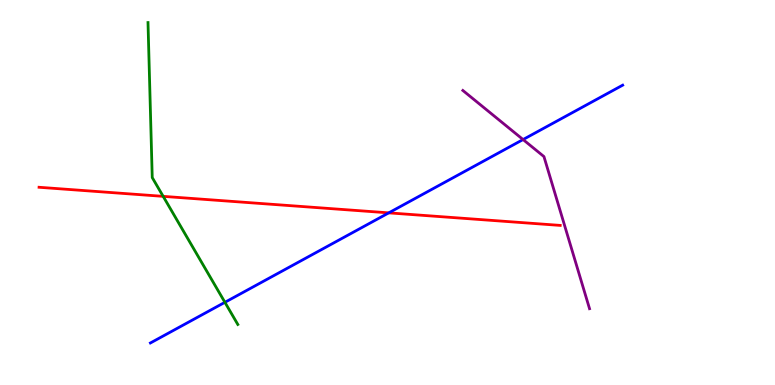[{'lines': ['blue', 'red'], 'intersections': [{'x': 5.02, 'y': 4.47}]}, {'lines': ['green', 'red'], 'intersections': [{'x': 2.11, 'y': 4.9}]}, {'lines': ['purple', 'red'], 'intersections': []}, {'lines': ['blue', 'green'], 'intersections': [{'x': 2.9, 'y': 2.15}]}, {'lines': ['blue', 'purple'], 'intersections': [{'x': 6.75, 'y': 6.38}]}, {'lines': ['green', 'purple'], 'intersections': []}]